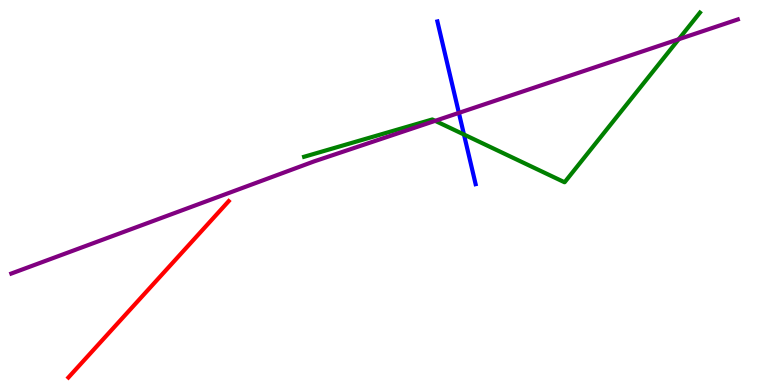[{'lines': ['blue', 'red'], 'intersections': []}, {'lines': ['green', 'red'], 'intersections': []}, {'lines': ['purple', 'red'], 'intersections': []}, {'lines': ['blue', 'green'], 'intersections': [{'x': 5.99, 'y': 6.51}]}, {'lines': ['blue', 'purple'], 'intersections': [{'x': 5.92, 'y': 7.07}]}, {'lines': ['green', 'purple'], 'intersections': [{'x': 5.61, 'y': 6.86}, {'x': 8.76, 'y': 8.98}]}]